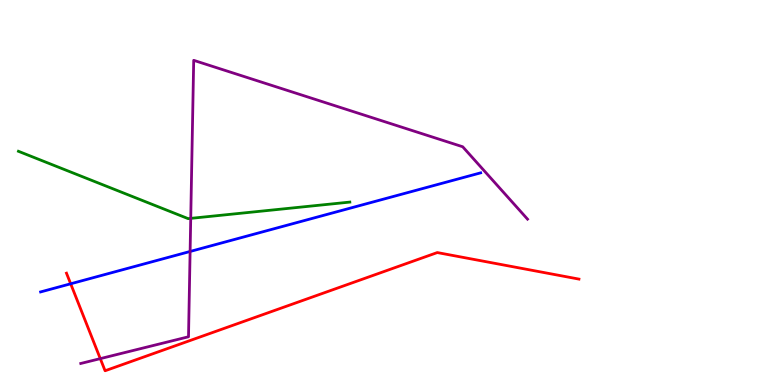[{'lines': ['blue', 'red'], 'intersections': [{'x': 0.912, 'y': 2.63}]}, {'lines': ['green', 'red'], 'intersections': []}, {'lines': ['purple', 'red'], 'intersections': [{'x': 1.29, 'y': 0.685}]}, {'lines': ['blue', 'green'], 'intersections': []}, {'lines': ['blue', 'purple'], 'intersections': [{'x': 2.45, 'y': 3.47}]}, {'lines': ['green', 'purple'], 'intersections': [{'x': 2.46, 'y': 4.33}]}]